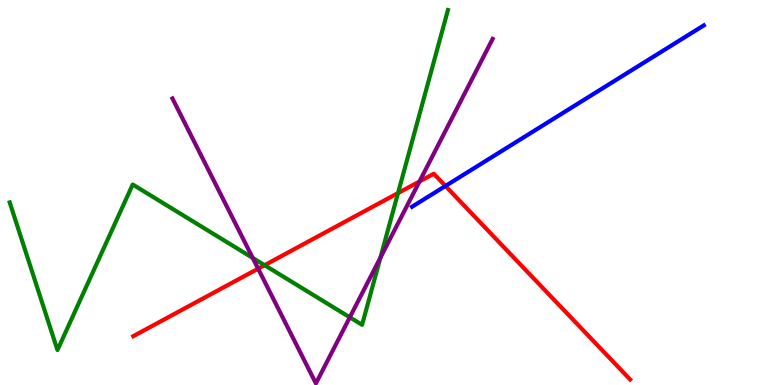[{'lines': ['blue', 'red'], 'intersections': [{'x': 5.75, 'y': 5.17}]}, {'lines': ['green', 'red'], 'intersections': [{'x': 3.41, 'y': 3.11}, {'x': 5.14, 'y': 4.98}]}, {'lines': ['purple', 'red'], 'intersections': [{'x': 3.33, 'y': 3.02}, {'x': 5.41, 'y': 5.29}]}, {'lines': ['blue', 'green'], 'intersections': []}, {'lines': ['blue', 'purple'], 'intersections': []}, {'lines': ['green', 'purple'], 'intersections': [{'x': 3.26, 'y': 3.3}, {'x': 4.51, 'y': 1.76}, {'x': 4.91, 'y': 3.31}]}]